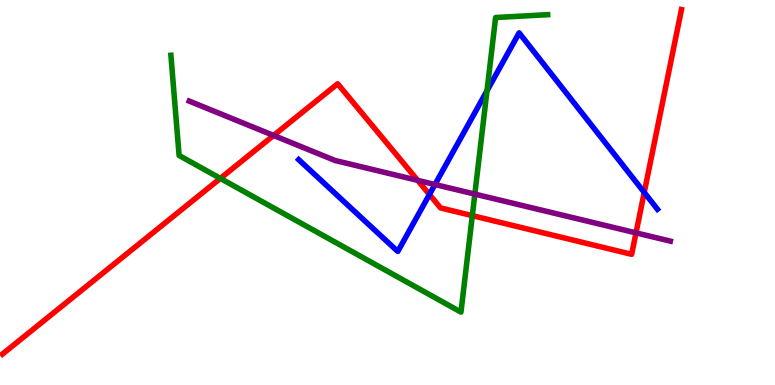[{'lines': ['blue', 'red'], 'intersections': [{'x': 5.54, 'y': 4.95}, {'x': 8.31, 'y': 5.0}]}, {'lines': ['green', 'red'], 'intersections': [{'x': 2.84, 'y': 5.37}, {'x': 6.09, 'y': 4.4}]}, {'lines': ['purple', 'red'], 'intersections': [{'x': 3.53, 'y': 6.48}, {'x': 5.39, 'y': 5.32}, {'x': 8.21, 'y': 3.95}]}, {'lines': ['blue', 'green'], 'intersections': [{'x': 6.28, 'y': 7.64}]}, {'lines': ['blue', 'purple'], 'intersections': [{'x': 5.61, 'y': 5.21}]}, {'lines': ['green', 'purple'], 'intersections': [{'x': 6.13, 'y': 4.96}]}]